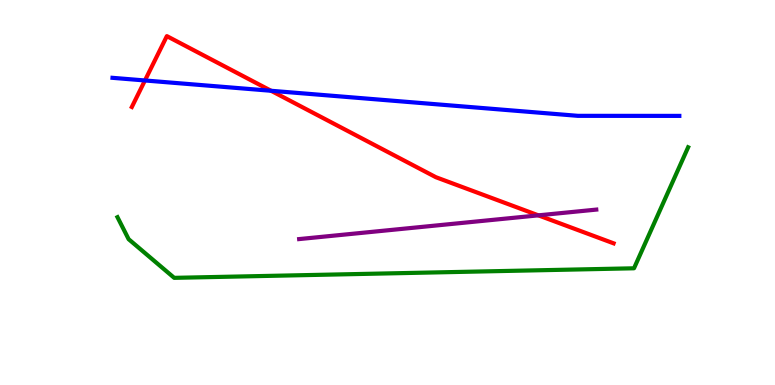[{'lines': ['blue', 'red'], 'intersections': [{'x': 1.87, 'y': 7.91}, {'x': 3.5, 'y': 7.64}]}, {'lines': ['green', 'red'], 'intersections': []}, {'lines': ['purple', 'red'], 'intersections': [{'x': 6.95, 'y': 4.41}]}, {'lines': ['blue', 'green'], 'intersections': []}, {'lines': ['blue', 'purple'], 'intersections': []}, {'lines': ['green', 'purple'], 'intersections': []}]